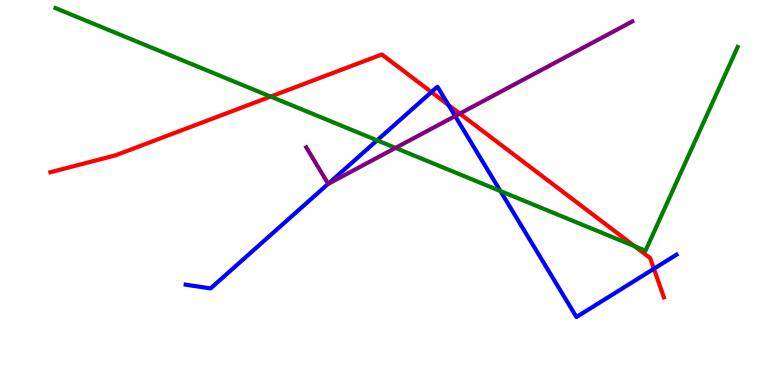[{'lines': ['blue', 'red'], 'intersections': [{'x': 5.57, 'y': 7.61}, {'x': 5.79, 'y': 7.27}, {'x': 8.44, 'y': 3.02}]}, {'lines': ['green', 'red'], 'intersections': [{'x': 3.49, 'y': 7.49}, {'x': 8.19, 'y': 3.6}]}, {'lines': ['purple', 'red'], 'intersections': [{'x': 5.93, 'y': 7.05}]}, {'lines': ['blue', 'green'], 'intersections': [{'x': 4.87, 'y': 6.35}, {'x': 6.46, 'y': 5.04}]}, {'lines': ['blue', 'purple'], 'intersections': [{'x': 4.23, 'y': 5.23}, {'x': 5.87, 'y': 6.99}]}, {'lines': ['green', 'purple'], 'intersections': [{'x': 5.1, 'y': 6.16}]}]